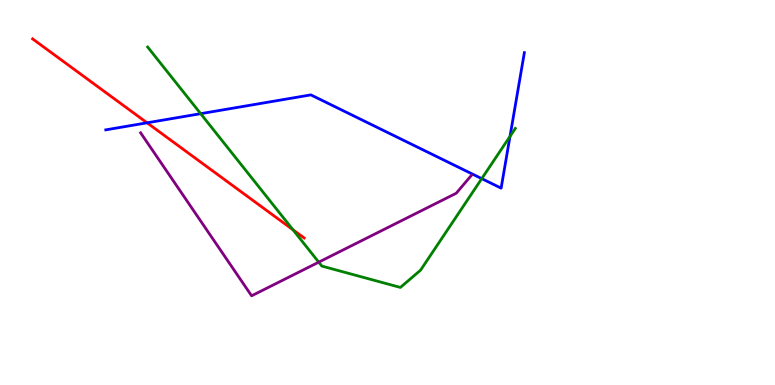[{'lines': ['blue', 'red'], 'intersections': [{'x': 1.9, 'y': 6.81}]}, {'lines': ['green', 'red'], 'intersections': [{'x': 3.78, 'y': 4.03}]}, {'lines': ['purple', 'red'], 'intersections': []}, {'lines': ['blue', 'green'], 'intersections': [{'x': 2.59, 'y': 7.05}, {'x': 6.22, 'y': 5.36}, {'x': 6.58, 'y': 6.46}]}, {'lines': ['blue', 'purple'], 'intersections': []}, {'lines': ['green', 'purple'], 'intersections': [{'x': 4.11, 'y': 3.19}]}]